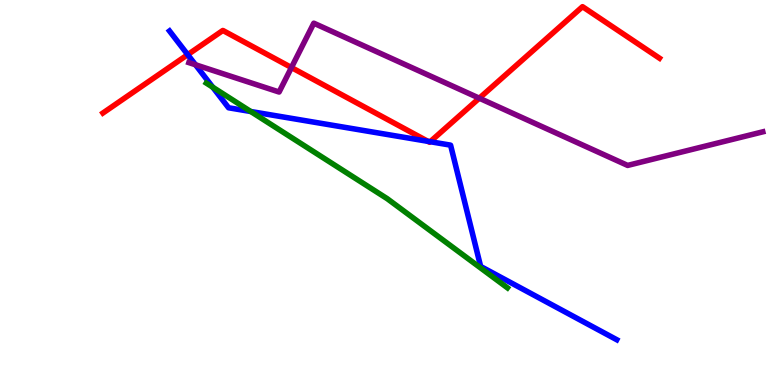[{'lines': ['blue', 'red'], 'intersections': [{'x': 2.42, 'y': 8.58}, {'x': 5.52, 'y': 6.33}, {'x': 5.55, 'y': 6.32}]}, {'lines': ['green', 'red'], 'intersections': []}, {'lines': ['purple', 'red'], 'intersections': [{'x': 3.76, 'y': 8.25}, {'x': 6.18, 'y': 7.45}]}, {'lines': ['blue', 'green'], 'intersections': [{'x': 2.75, 'y': 7.73}, {'x': 3.24, 'y': 7.1}]}, {'lines': ['blue', 'purple'], 'intersections': [{'x': 2.52, 'y': 8.32}]}, {'lines': ['green', 'purple'], 'intersections': []}]